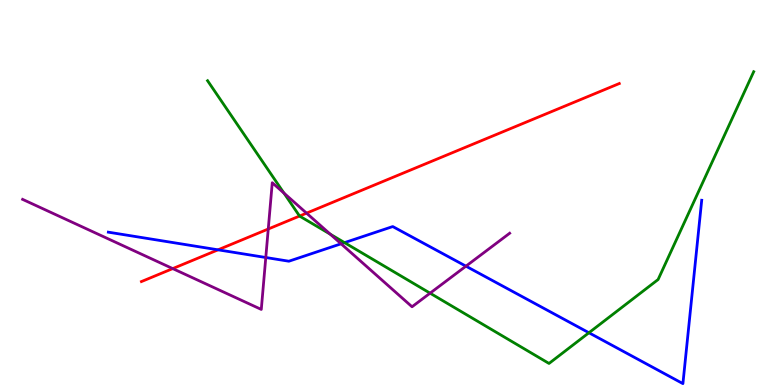[{'lines': ['blue', 'red'], 'intersections': [{'x': 2.81, 'y': 3.51}]}, {'lines': ['green', 'red'], 'intersections': [{'x': 3.87, 'y': 4.39}]}, {'lines': ['purple', 'red'], 'intersections': [{'x': 2.23, 'y': 3.02}, {'x': 3.46, 'y': 4.05}, {'x': 3.96, 'y': 4.46}]}, {'lines': ['blue', 'green'], 'intersections': [{'x': 4.45, 'y': 3.7}, {'x': 7.6, 'y': 1.36}]}, {'lines': ['blue', 'purple'], 'intersections': [{'x': 3.43, 'y': 3.31}, {'x': 4.4, 'y': 3.67}, {'x': 6.01, 'y': 3.09}]}, {'lines': ['green', 'purple'], 'intersections': [{'x': 3.66, 'y': 4.98}, {'x': 4.26, 'y': 3.92}, {'x': 5.55, 'y': 2.39}]}]